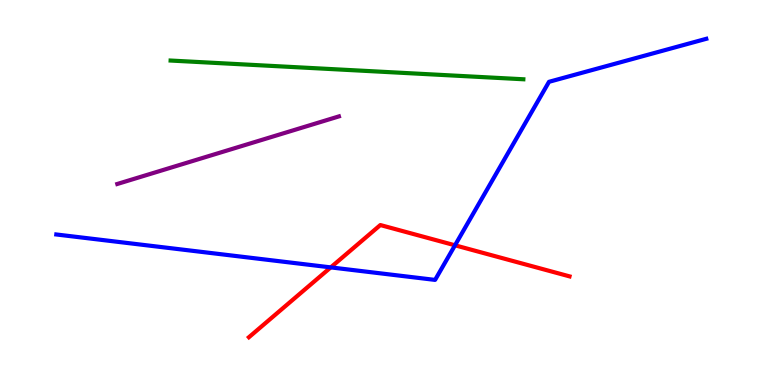[{'lines': ['blue', 'red'], 'intersections': [{'x': 4.27, 'y': 3.05}, {'x': 5.87, 'y': 3.63}]}, {'lines': ['green', 'red'], 'intersections': []}, {'lines': ['purple', 'red'], 'intersections': []}, {'lines': ['blue', 'green'], 'intersections': []}, {'lines': ['blue', 'purple'], 'intersections': []}, {'lines': ['green', 'purple'], 'intersections': []}]